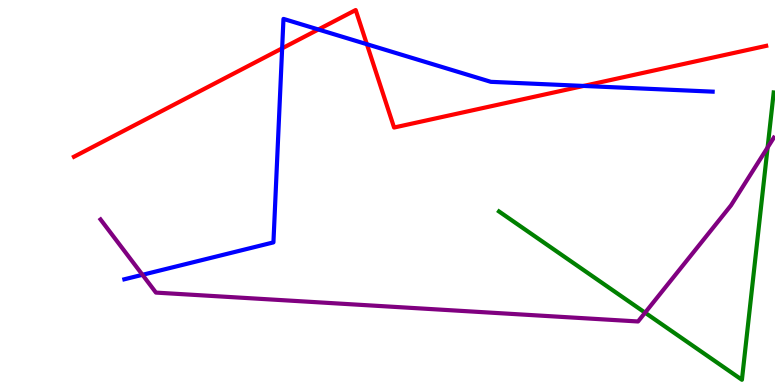[{'lines': ['blue', 'red'], 'intersections': [{'x': 3.64, 'y': 8.74}, {'x': 4.11, 'y': 9.23}, {'x': 4.73, 'y': 8.85}, {'x': 7.53, 'y': 7.77}]}, {'lines': ['green', 'red'], 'intersections': []}, {'lines': ['purple', 'red'], 'intersections': []}, {'lines': ['blue', 'green'], 'intersections': []}, {'lines': ['blue', 'purple'], 'intersections': [{'x': 1.84, 'y': 2.86}]}, {'lines': ['green', 'purple'], 'intersections': [{'x': 8.32, 'y': 1.88}, {'x': 9.9, 'y': 6.17}]}]